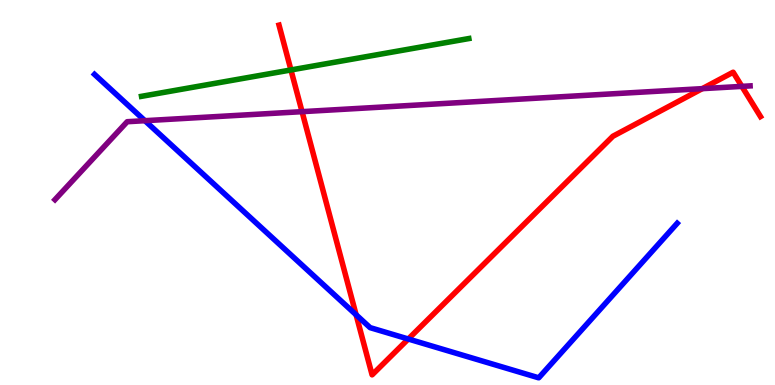[{'lines': ['blue', 'red'], 'intersections': [{'x': 4.59, 'y': 1.82}, {'x': 5.27, 'y': 1.19}]}, {'lines': ['green', 'red'], 'intersections': [{'x': 3.75, 'y': 8.18}]}, {'lines': ['purple', 'red'], 'intersections': [{'x': 3.9, 'y': 7.1}, {'x': 9.06, 'y': 7.7}, {'x': 9.57, 'y': 7.76}]}, {'lines': ['blue', 'green'], 'intersections': []}, {'lines': ['blue', 'purple'], 'intersections': [{'x': 1.87, 'y': 6.87}]}, {'lines': ['green', 'purple'], 'intersections': []}]